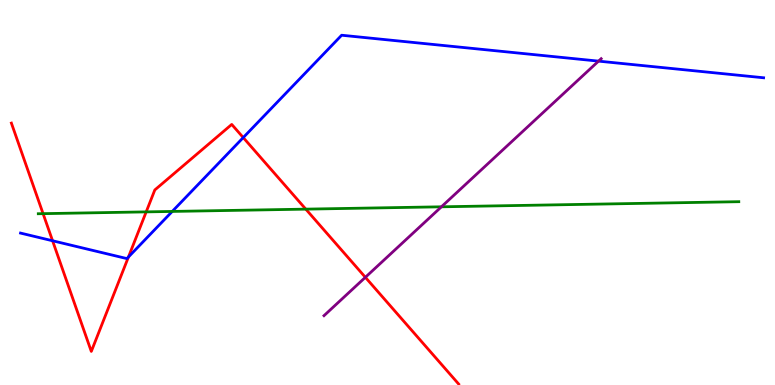[{'lines': ['blue', 'red'], 'intersections': [{'x': 0.678, 'y': 3.75}, {'x': 1.66, 'y': 3.33}, {'x': 3.14, 'y': 6.43}]}, {'lines': ['green', 'red'], 'intersections': [{'x': 0.556, 'y': 4.45}, {'x': 1.89, 'y': 4.5}, {'x': 3.95, 'y': 4.57}]}, {'lines': ['purple', 'red'], 'intersections': [{'x': 4.71, 'y': 2.8}]}, {'lines': ['blue', 'green'], 'intersections': [{'x': 2.22, 'y': 4.51}]}, {'lines': ['blue', 'purple'], 'intersections': [{'x': 7.72, 'y': 8.41}]}, {'lines': ['green', 'purple'], 'intersections': [{'x': 5.7, 'y': 4.63}]}]